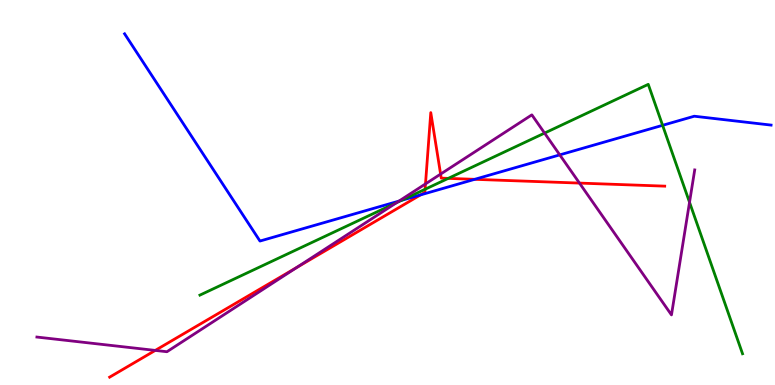[{'lines': ['blue', 'red'], 'intersections': [{'x': 5.43, 'y': 4.94}, {'x': 6.13, 'y': 5.34}]}, {'lines': ['green', 'red'], 'intersections': [{'x': 5.49, 'y': 5.08}, {'x': 5.78, 'y': 5.37}]}, {'lines': ['purple', 'red'], 'intersections': [{'x': 2.0, 'y': 0.898}, {'x': 3.83, 'y': 3.05}, {'x': 5.49, 'y': 5.22}, {'x': 5.69, 'y': 5.48}, {'x': 7.48, 'y': 5.24}]}, {'lines': ['blue', 'green'], 'intersections': [{'x': 5.18, 'y': 4.8}, {'x': 8.55, 'y': 6.74}]}, {'lines': ['blue', 'purple'], 'intersections': [{'x': 5.15, 'y': 4.78}, {'x': 7.22, 'y': 5.98}]}, {'lines': ['green', 'purple'], 'intersections': [{'x': 5.12, 'y': 4.74}, {'x': 7.03, 'y': 6.54}, {'x': 8.9, 'y': 4.75}]}]